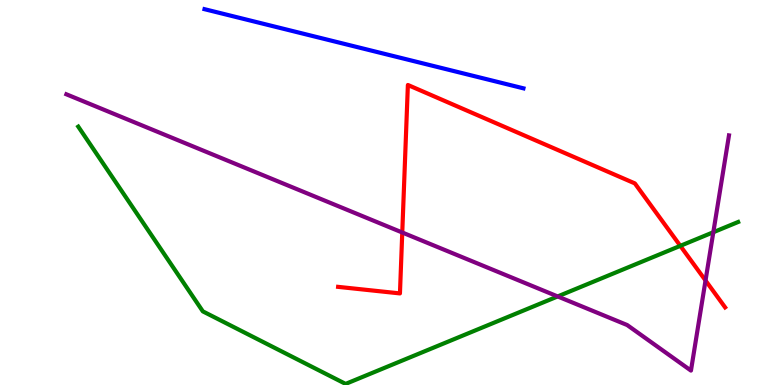[{'lines': ['blue', 'red'], 'intersections': []}, {'lines': ['green', 'red'], 'intersections': [{'x': 8.78, 'y': 3.61}]}, {'lines': ['purple', 'red'], 'intersections': [{'x': 5.19, 'y': 3.96}, {'x': 9.1, 'y': 2.71}]}, {'lines': ['blue', 'green'], 'intersections': []}, {'lines': ['blue', 'purple'], 'intersections': []}, {'lines': ['green', 'purple'], 'intersections': [{'x': 7.2, 'y': 2.3}, {'x': 9.2, 'y': 3.97}]}]